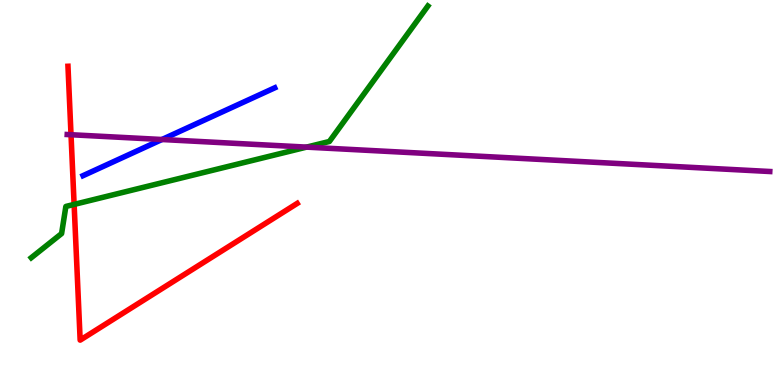[{'lines': ['blue', 'red'], 'intersections': []}, {'lines': ['green', 'red'], 'intersections': [{'x': 0.956, 'y': 4.69}]}, {'lines': ['purple', 'red'], 'intersections': [{'x': 0.916, 'y': 6.5}]}, {'lines': ['blue', 'green'], 'intersections': []}, {'lines': ['blue', 'purple'], 'intersections': [{'x': 2.09, 'y': 6.38}]}, {'lines': ['green', 'purple'], 'intersections': [{'x': 3.96, 'y': 6.18}]}]